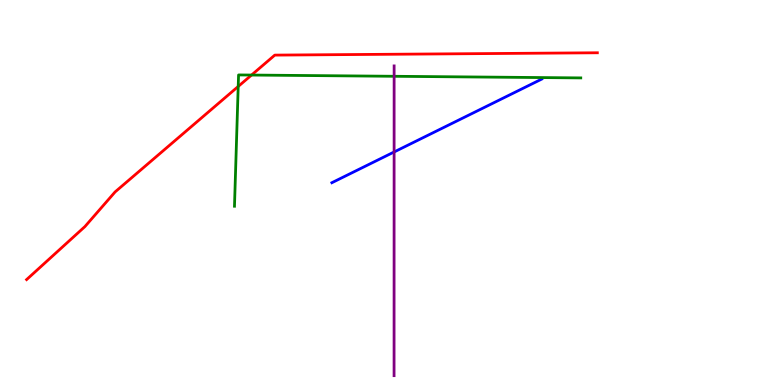[{'lines': ['blue', 'red'], 'intersections': []}, {'lines': ['green', 'red'], 'intersections': [{'x': 3.07, 'y': 7.75}, {'x': 3.25, 'y': 8.05}]}, {'lines': ['purple', 'red'], 'intersections': []}, {'lines': ['blue', 'green'], 'intersections': []}, {'lines': ['blue', 'purple'], 'intersections': [{'x': 5.09, 'y': 6.05}]}, {'lines': ['green', 'purple'], 'intersections': [{'x': 5.09, 'y': 8.02}]}]